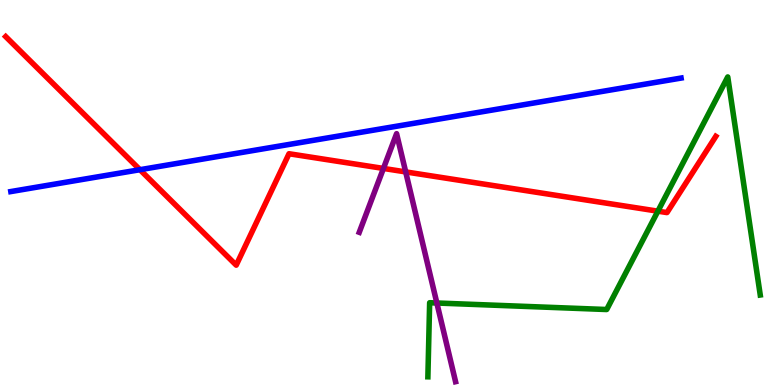[{'lines': ['blue', 'red'], 'intersections': [{'x': 1.81, 'y': 5.59}]}, {'lines': ['green', 'red'], 'intersections': [{'x': 8.49, 'y': 4.52}]}, {'lines': ['purple', 'red'], 'intersections': [{'x': 4.95, 'y': 5.62}, {'x': 5.23, 'y': 5.53}]}, {'lines': ['blue', 'green'], 'intersections': []}, {'lines': ['blue', 'purple'], 'intersections': []}, {'lines': ['green', 'purple'], 'intersections': [{'x': 5.64, 'y': 2.13}]}]